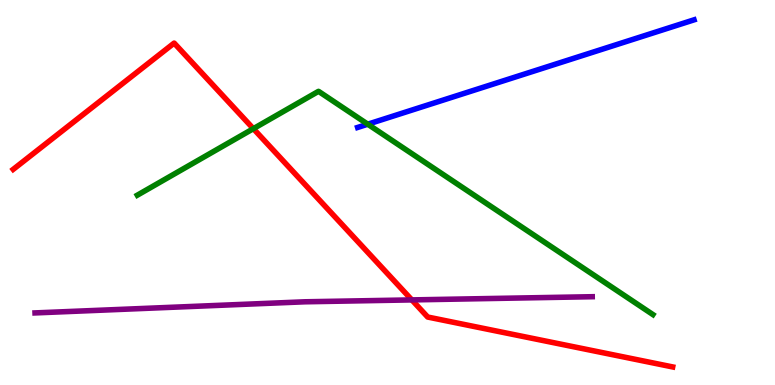[{'lines': ['blue', 'red'], 'intersections': []}, {'lines': ['green', 'red'], 'intersections': [{'x': 3.27, 'y': 6.66}]}, {'lines': ['purple', 'red'], 'intersections': [{'x': 5.31, 'y': 2.21}]}, {'lines': ['blue', 'green'], 'intersections': [{'x': 4.75, 'y': 6.77}]}, {'lines': ['blue', 'purple'], 'intersections': []}, {'lines': ['green', 'purple'], 'intersections': []}]